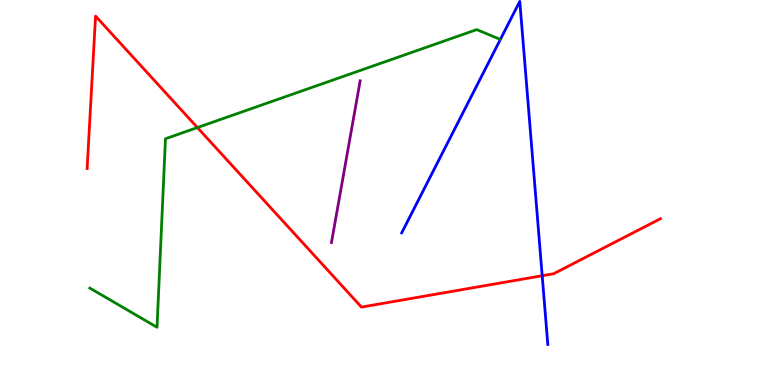[{'lines': ['blue', 'red'], 'intersections': [{'x': 7.0, 'y': 2.84}]}, {'lines': ['green', 'red'], 'intersections': [{'x': 2.55, 'y': 6.69}]}, {'lines': ['purple', 'red'], 'intersections': []}, {'lines': ['blue', 'green'], 'intersections': []}, {'lines': ['blue', 'purple'], 'intersections': []}, {'lines': ['green', 'purple'], 'intersections': []}]